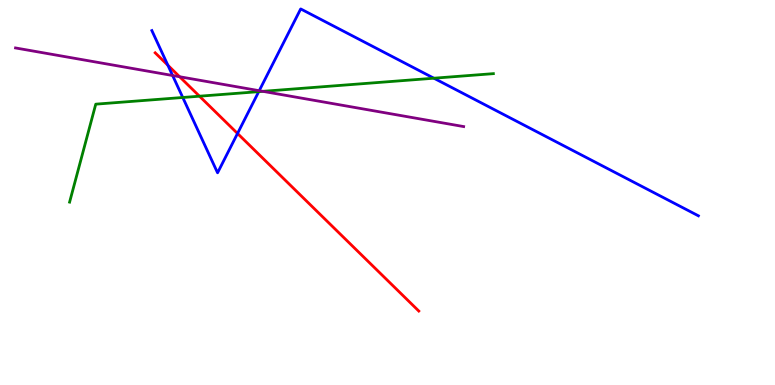[{'lines': ['blue', 'red'], 'intersections': [{'x': 2.17, 'y': 8.31}, {'x': 3.06, 'y': 6.53}]}, {'lines': ['green', 'red'], 'intersections': [{'x': 2.57, 'y': 7.5}]}, {'lines': ['purple', 'red'], 'intersections': [{'x': 2.32, 'y': 8.01}]}, {'lines': ['blue', 'green'], 'intersections': [{'x': 2.36, 'y': 7.47}, {'x': 3.34, 'y': 7.62}, {'x': 5.6, 'y': 7.97}]}, {'lines': ['blue', 'purple'], 'intersections': [{'x': 2.23, 'y': 8.04}, {'x': 3.34, 'y': 7.64}]}, {'lines': ['green', 'purple'], 'intersections': [{'x': 3.39, 'y': 7.63}]}]